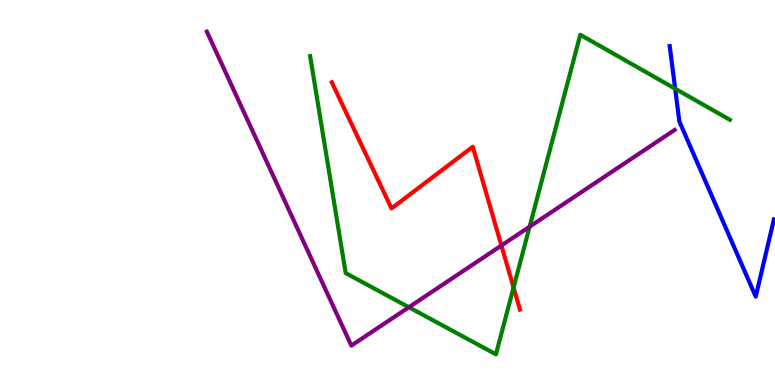[{'lines': ['blue', 'red'], 'intersections': []}, {'lines': ['green', 'red'], 'intersections': [{'x': 6.63, 'y': 2.53}]}, {'lines': ['purple', 'red'], 'intersections': [{'x': 6.47, 'y': 3.62}]}, {'lines': ['blue', 'green'], 'intersections': [{'x': 8.71, 'y': 7.7}]}, {'lines': ['blue', 'purple'], 'intersections': []}, {'lines': ['green', 'purple'], 'intersections': [{'x': 5.28, 'y': 2.02}, {'x': 6.83, 'y': 4.11}]}]